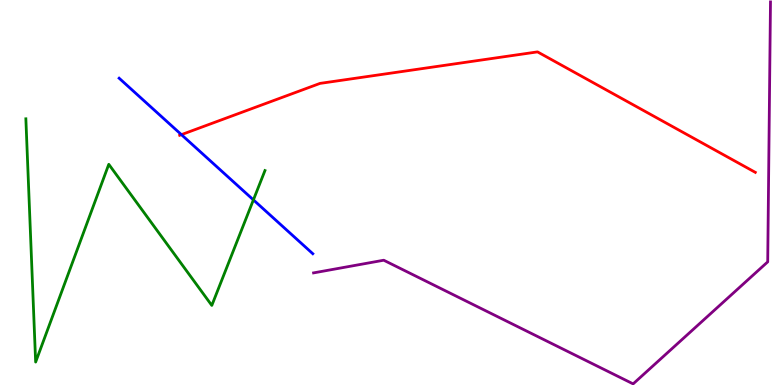[{'lines': ['blue', 'red'], 'intersections': [{'x': 2.34, 'y': 6.5}]}, {'lines': ['green', 'red'], 'intersections': []}, {'lines': ['purple', 'red'], 'intersections': []}, {'lines': ['blue', 'green'], 'intersections': [{'x': 3.27, 'y': 4.81}]}, {'lines': ['blue', 'purple'], 'intersections': []}, {'lines': ['green', 'purple'], 'intersections': []}]